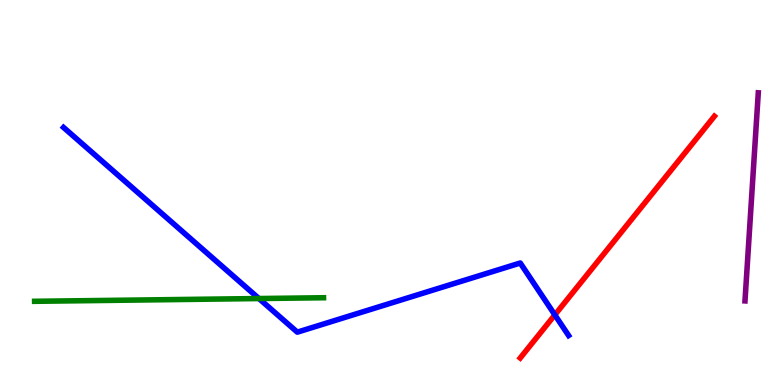[{'lines': ['blue', 'red'], 'intersections': [{'x': 7.16, 'y': 1.82}]}, {'lines': ['green', 'red'], 'intersections': []}, {'lines': ['purple', 'red'], 'intersections': []}, {'lines': ['blue', 'green'], 'intersections': [{'x': 3.34, 'y': 2.25}]}, {'lines': ['blue', 'purple'], 'intersections': []}, {'lines': ['green', 'purple'], 'intersections': []}]